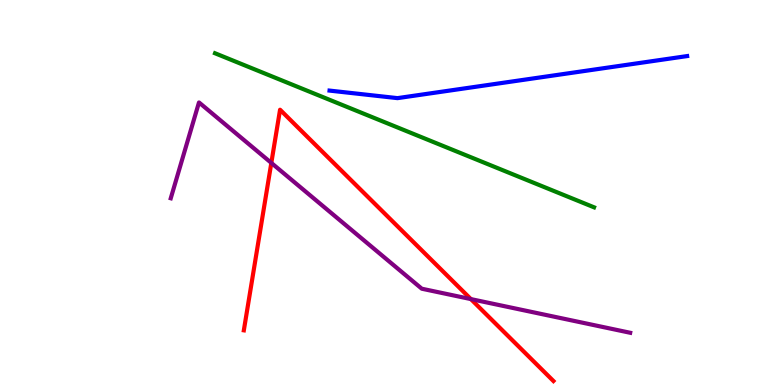[{'lines': ['blue', 'red'], 'intersections': []}, {'lines': ['green', 'red'], 'intersections': []}, {'lines': ['purple', 'red'], 'intersections': [{'x': 3.5, 'y': 5.77}, {'x': 6.08, 'y': 2.23}]}, {'lines': ['blue', 'green'], 'intersections': []}, {'lines': ['blue', 'purple'], 'intersections': []}, {'lines': ['green', 'purple'], 'intersections': []}]